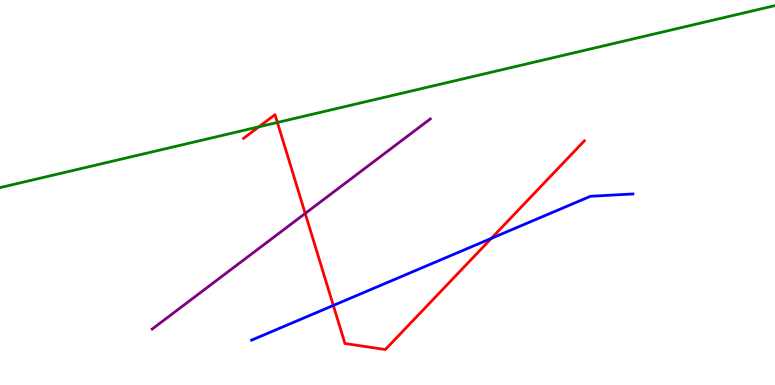[{'lines': ['blue', 'red'], 'intersections': [{'x': 4.3, 'y': 2.07}, {'x': 6.34, 'y': 3.81}]}, {'lines': ['green', 'red'], 'intersections': [{'x': 3.34, 'y': 6.71}, {'x': 3.58, 'y': 6.82}]}, {'lines': ['purple', 'red'], 'intersections': [{'x': 3.94, 'y': 4.46}]}, {'lines': ['blue', 'green'], 'intersections': []}, {'lines': ['blue', 'purple'], 'intersections': []}, {'lines': ['green', 'purple'], 'intersections': []}]